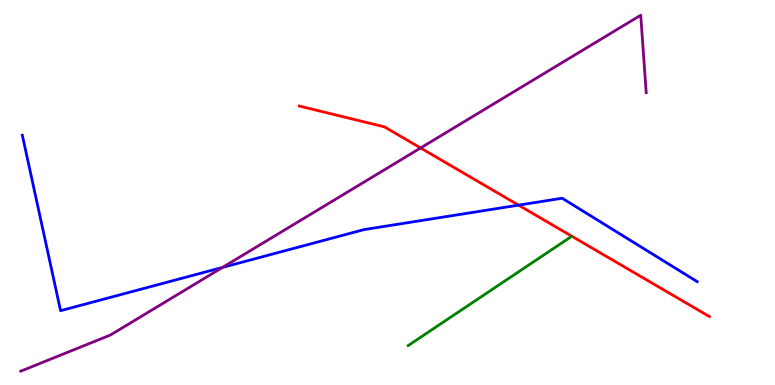[{'lines': ['blue', 'red'], 'intersections': [{'x': 6.69, 'y': 4.67}]}, {'lines': ['green', 'red'], 'intersections': []}, {'lines': ['purple', 'red'], 'intersections': [{'x': 5.43, 'y': 6.16}]}, {'lines': ['blue', 'green'], 'intersections': []}, {'lines': ['blue', 'purple'], 'intersections': [{'x': 2.87, 'y': 3.05}]}, {'lines': ['green', 'purple'], 'intersections': []}]